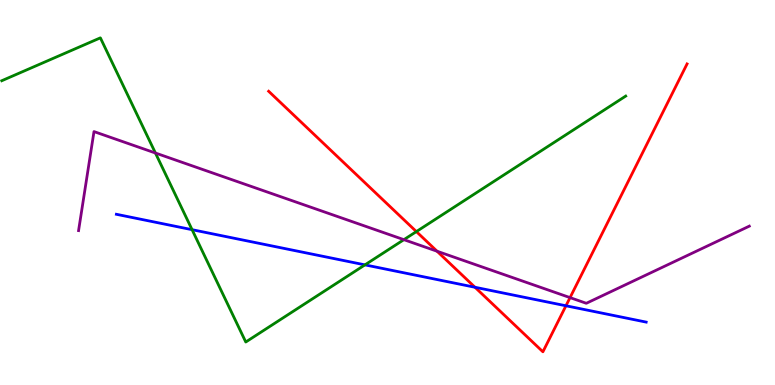[{'lines': ['blue', 'red'], 'intersections': [{'x': 6.13, 'y': 2.54}, {'x': 7.3, 'y': 2.06}]}, {'lines': ['green', 'red'], 'intersections': [{'x': 5.37, 'y': 3.98}]}, {'lines': ['purple', 'red'], 'intersections': [{'x': 5.64, 'y': 3.47}, {'x': 7.36, 'y': 2.27}]}, {'lines': ['blue', 'green'], 'intersections': [{'x': 2.48, 'y': 4.03}, {'x': 4.71, 'y': 3.12}]}, {'lines': ['blue', 'purple'], 'intersections': []}, {'lines': ['green', 'purple'], 'intersections': [{'x': 2.01, 'y': 6.03}, {'x': 5.21, 'y': 3.77}]}]